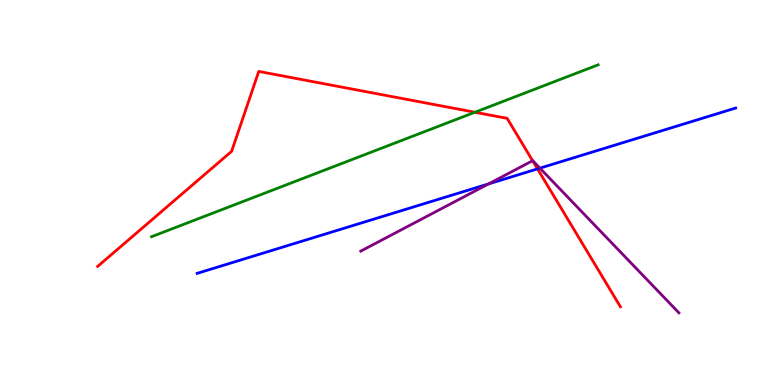[{'lines': ['blue', 'red'], 'intersections': [{'x': 6.94, 'y': 5.61}]}, {'lines': ['green', 'red'], 'intersections': [{'x': 6.13, 'y': 7.08}]}, {'lines': ['purple', 'red'], 'intersections': [{'x': 6.87, 'y': 5.83}]}, {'lines': ['blue', 'green'], 'intersections': []}, {'lines': ['blue', 'purple'], 'intersections': [{'x': 6.3, 'y': 5.22}, {'x': 6.97, 'y': 5.63}]}, {'lines': ['green', 'purple'], 'intersections': []}]